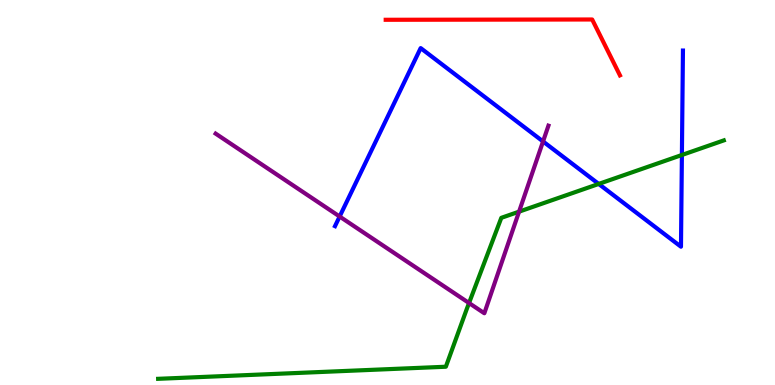[{'lines': ['blue', 'red'], 'intersections': []}, {'lines': ['green', 'red'], 'intersections': []}, {'lines': ['purple', 'red'], 'intersections': []}, {'lines': ['blue', 'green'], 'intersections': [{'x': 7.73, 'y': 5.22}, {'x': 8.8, 'y': 5.97}]}, {'lines': ['blue', 'purple'], 'intersections': [{'x': 4.38, 'y': 4.38}, {'x': 7.01, 'y': 6.33}]}, {'lines': ['green', 'purple'], 'intersections': [{'x': 6.05, 'y': 2.13}, {'x': 6.7, 'y': 4.5}]}]